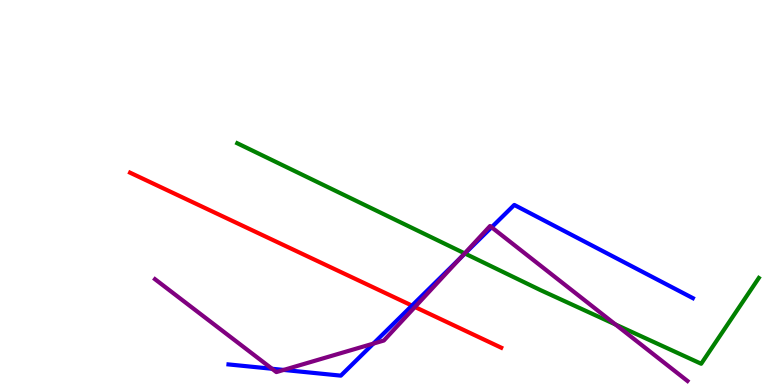[{'lines': ['blue', 'red'], 'intersections': [{'x': 5.32, 'y': 2.06}]}, {'lines': ['green', 'red'], 'intersections': []}, {'lines': ['purple', 'red'], 'intersections': [{'x': 5.35, 'y': 2.03}]}, {'lines': ['blue', 'green'], 'intersections': [{'x': 6.0, 'y': 3.42}]}, {'lines': ['blue', 'purple'], 'intersections': [{'x': 3.51, 'y': 0.422}, {'x': 3.66, 'y': 0.391}, {'x': 4.82, 'y': 1.08}, {'x': 5.94, 'y': 3.31}, {'x': 6.34, 'y': 4.1}]}, {'lines': ['green', 'purple'], 'intersections': [{'x': 6.0, 'y': 3.42}, {'x': 7.94, 'y': 1.57}]}]